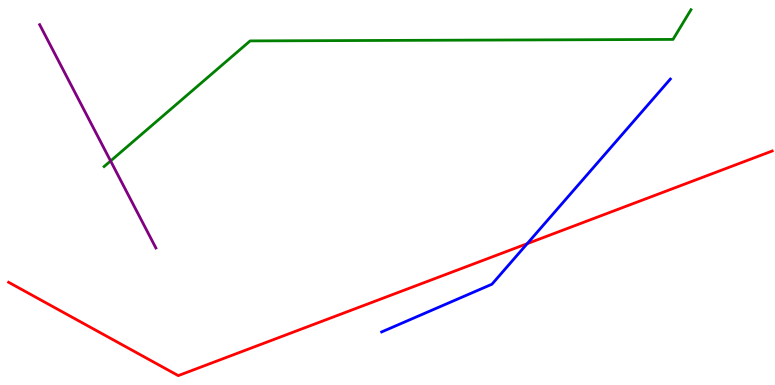[{'lines': ['blue', 'red'], 'intersections': [{'x': 6.8, 'y': 3.67}]}, {'lines': ['green', 'red'], 'intersections': []}, {'lines': ['purple', 'red'], 'intersections': []}, {'lines': ['blue', 'green'], 'intersections': []}, {'lines': ['blue', 'purple'], 'intersections': []}, {'lines': ['green', 'purple'], 'intersections': [{'x': 1.43, 'y': 5.82}]}]